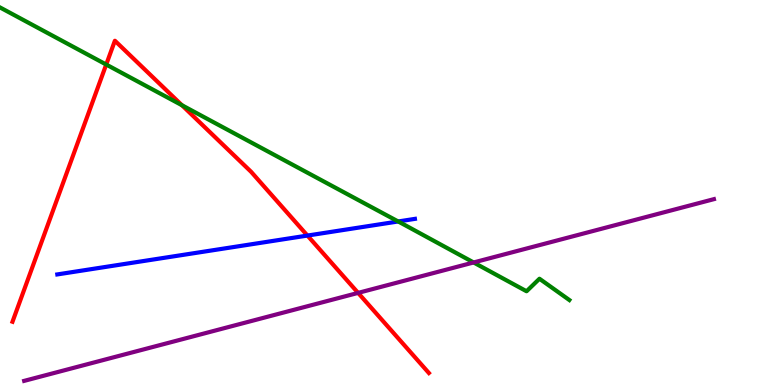[{'lines': ['blue', 'red'], 'intersections': [{'x': 3.97, 'y': 3.88}]}, {'lines': ['green', 'red'], 'intersections': [{'x': 1.37, 'y': 8.32}, {'x': 2.35, 'y': 7.27}]}, {'lines': ['purple', 'red'], 'intersections': [{'x': 4.62, 'y': 2.39}]}, {'lines': ['blue', 'green'], 'intersections': [{'x': 5.14, 'y': 4.25}]}, {'lines': ['blue', 'purple'], 'intersections': []}, {'lines': ['green', 'purple'], 'intersections': [{'x': 6.11, 'y': 3.18}]}]